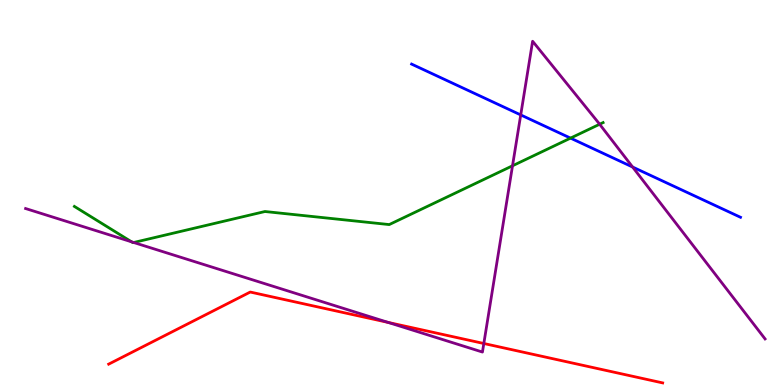[{'lines': ['blue', 'red'], 'intersections': []}, {'lines': ['green', 'red'], 'intersections': []}, {'lines': ['purple', 'red'], 'intersections': [{'x': 5.01, 'y': 1.63}, {'x': 6.24, 'y': 1.08}]}, {'lines': ['blue', 'green'], 'intersections': [{'x': 7.36, 'y': 6.41}]}, {'lines': ['blue', 'purple'], 'intersections': [{'x': 6.72, 'y': 7.02}, {'x': 8.16, 'y': 5.66}]}, {'lines': ['green', 'purple'], 'intersections': [{'x': 1.7, 'y': 3.72}, {'x': 1.73, 'y': 3.7}, {'x': 6.61, 'y': 5.69}, {'x': 7.74, 'y': 6.77}]}]